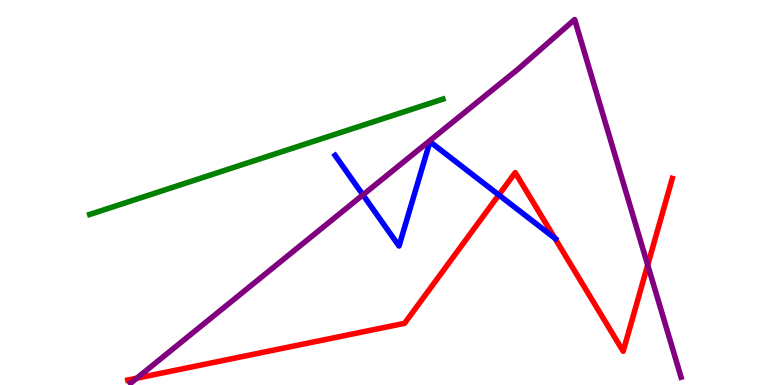[{'lines': ['blue', 'red'], 'intersections': [{'x': 6.44, 'y': 4.94}, {'x': 7.16, 'y': 3.81}]}, {'lines': ['green', 'red'], 'intersections': []}, {'lines': ['purple', 'red'], 'intersections': [{'x': 1.76, 'y': 0.177}, {'x': 8.36, 'y': 3.12}]}, {'lines': ['blue', 'green'], 'intersections': []}, {'lines': ['blue', 'purple'], 'intersections': [{'x': 4.68, 'y': 4.94}]}, {'lines': ['green', 'purple'], 'intersections': []}]